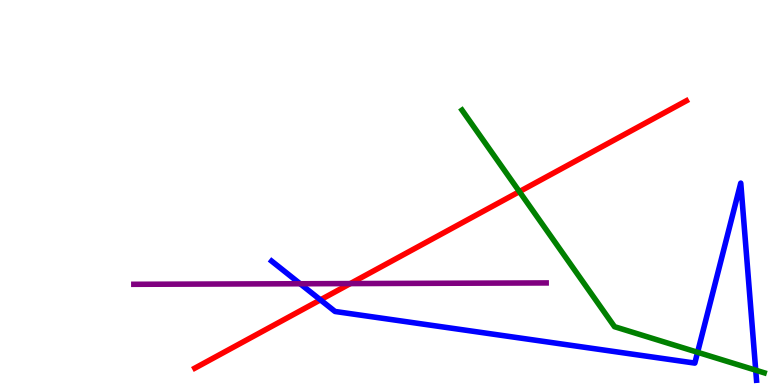[{'lines': ['blue', 'red'], 'intersections': [{'x': 4.13, 'y': 2.21}]}, {'lines': ['green', 'red'], 'intersections': [{'x': 6.7, 'y': 5.02}]}, {'lines': ['purple', 'red'], 'intersections': [{'x': 4.52, 'y': 2.63}]}, {'lines': ['blue', 'green'], 'intersections': [{'x': 9.0, 'y': 0.85}, {'x': 9.75, 'y': 0.385}]}, {'lines': ['blue', 'purple'], 'intersections': [{'x': 3.87, 'y': 2.63}]}, {'lines': ['green', 'purple'], 'intersections': []}]